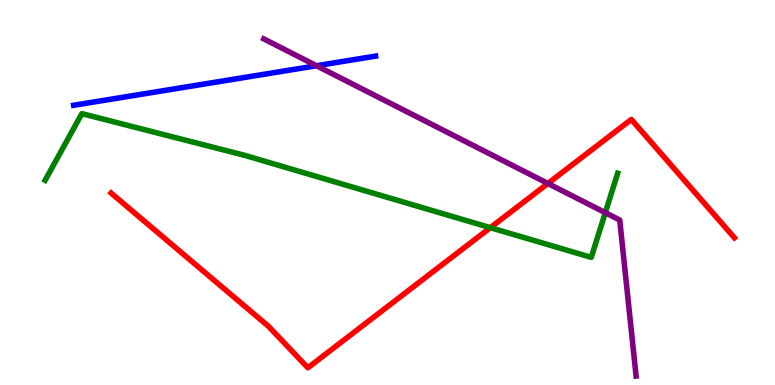[{'lines': ['blue', 'red'], 'intersections': []}, {'lines': ['green', 'red'], 'intersections': [{'x': 6.33, 'y': 4.09}]}, {'lines': ['purple', 'red'], 'intersections': [{'x': 7.07, 'y': 5.23}]}, {'lines': ['blue', 'green'], 'intersections': []}, {'lines': ['blue', 'purple'], 'intersections': [{'x': 4.08, 'y': 8.29}]}, {'lines': ['green', 'purple'], 'intersections': [{'x': 7.81, 'y': 4.48}]}]